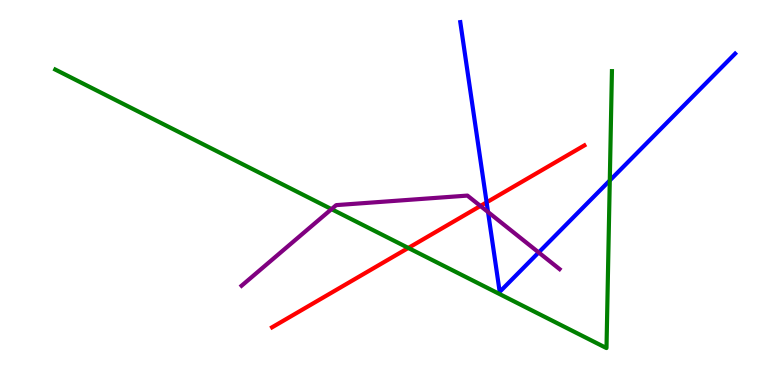[{'lines': ['blue', 'red'], 'intersections': [{'x': 6.28, 'y': 4.74}]}, {'lines': ['green', 'red'], 'intersections': [{'x': 5.27, 'y': 3.56}]}, {'lines': ['purple', 'red'], 'intersections': [{'x': 6.2, 'y': 4.65}]}, {'lines': ['blue', 'green'], 'intersections': [{'x': 7.87, 'y': 5.31}]}, {'lines': ['blue', 'purple'], 'intersections': [{'x': 6.3, 'y': 4.49}, {'x': 6.95, 'y': 3.44}]}, {'lines': ['green', 'purple'], 'intersections': [{'x': 4.28, 'y': 4.57}]}]